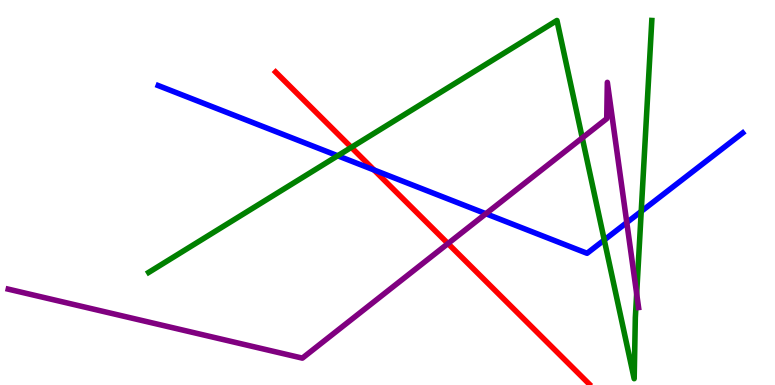[{'lines': ['blue', 'red'], 'intersections': [{'x': 4.83, 'y': 5.59}]}, {'lines': ['green', 'red'], 'intersections': [{'x': 4.53, 'y': 6.17}]}, {'lines': ['purple', 'red'], 'intersections': [{'x': 5.78, 'y': 3.67}]}, {'lines': ['blue', 'green'], 'intersections': [{'x': 4.36, 'y': 5.95}, {'x': 7.8, 'y': 3.77}, {'x': 8.27, 'y': 4.51}]}, {'lines': ['blue', 'purple'], 'intersections': [{'x': 6.27, 'y': 4.45}, {'x': 8.09, 'y': 4.22}]}, {'lines': ['green', 'purple'], 'intersections': [{'x': 7.51, 'y': 6.42}, {'x': 8.22, 'y': 2.37}]}]